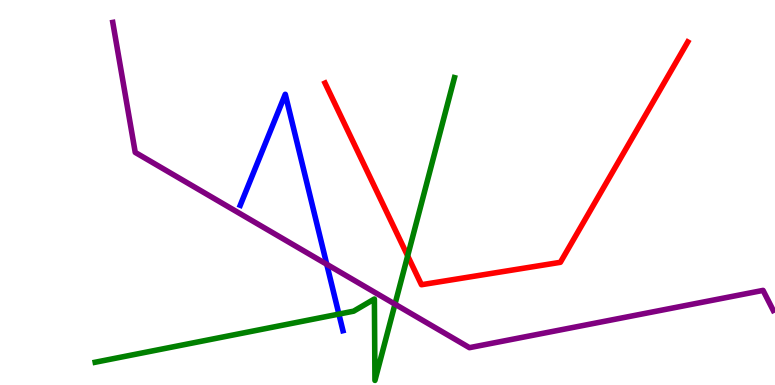[{'lines': ['blue', 'red'], 'intersections': []}, {'lines': ['green', 'red'], 'intersections': [{'x': 5.26, 'y': 3.35}]}, {'lines': ['purple', 'red'], 'intersections': []}, {'lines': ['blue', 'green'], 'intersections': [{'x': 4.37, 'y': 1.84}]}, {'lines': ['blue', 'purple'], 'intersections': [{'x': 4.22, 'y': 3.14}]}, {'lines': ['green', 'purple'], 'intersections': [{'x': 5.1, 'y': 2.1}]}]